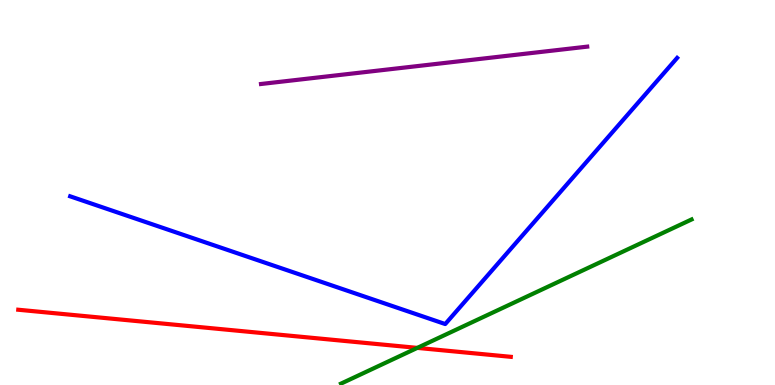[{'lines': ['blue', 'red'], 'intersections': []}, {'lines': ['green', 'red'], 'intersections': [{'x': 5.38, 'y': 0.964}]}, {'lines': ['purple', 'red'], 'intersections': []}, {'lines': ['blue', 'green'], 'intersections': []}, {'lines': ['blue', 'purple'], 'intersections': []}, {'lines': ['green', 'purple'], 'intersections': []}]